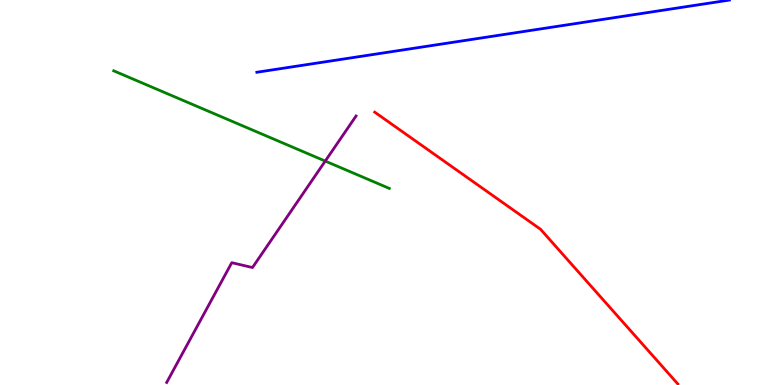[{'lines': ['blue', 'red'], 'intersections': []}, {'lines': ['green', 'red'], 'intersections': []}, {'lines': ['purple', 'red'], 'intersections': []}, {'lines': ['blue', 'green'], 'intersections': []}, {'lines': ['blue', 'purple'], 'intersections': []}, {'lines': ['green', 'purple'], 'intersections': [{'x': 4.2, 'y': 5.82}]}]